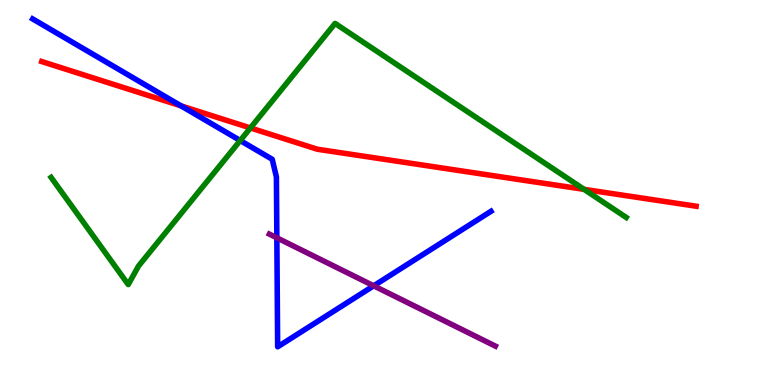[{'lines': ['blue', 'red'], 'intersections': [{'x': 2.34, 'y': 7.25}]}, {'lines': ['green', 'red'], 'intersections': [{'x': 3.23, 'y': 6.68}, {'x': 7.54, 'y': 5.08}]}, {'lines': ['purple', 'red'], 'intersections': []}, {'lines': ['blue', 'green'], 'intersections': [{'x': 3.1, 'y': 6.35}]}, {'lines': ['blue', 'purple'], 'intersections': [{'x': 3.57, 'y': 3.82}, {'x': 4.82, 'y': 2.58}]}, {'lines': ['green', 'purple'], 'intersections': []}]